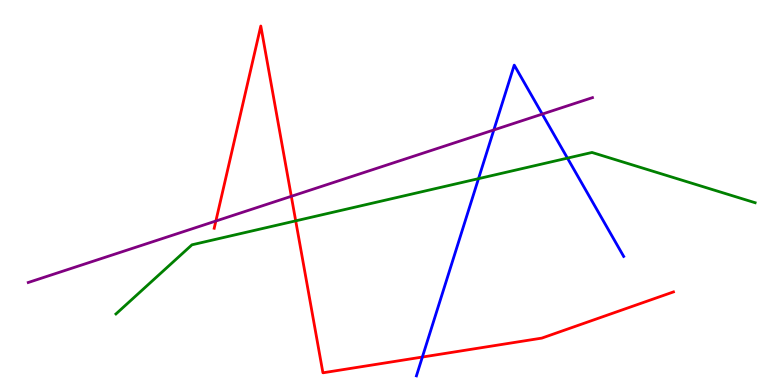[{'lines': ['blue', 'red'], 'intersections': [{'x': 5.45, 'y': 0.726}]}, {'lines': ['green', 'red'], 'intersections': [{'x': 3.82, 'y': 4.26}]}, {'lines': ['purple', 'red'], 'intersections': [{'x': 2.79, 'y': 4.26}, {'x': 3.76, 'y': 4.9}]}, {'lines': ['blue', 'green'], 'intersections': [{'x': 6.17, 'y': 5.36}, {'x': 7.32, 'y': 5.89}]}, {'lines': ['blue', 'purple'], 'intersections': [{'x': 6.37, 'y': 6.62}, {'x': 7.0, 'y': 7.04}]}, {'lines': ['green', 'purple'], 'intersections': []}]